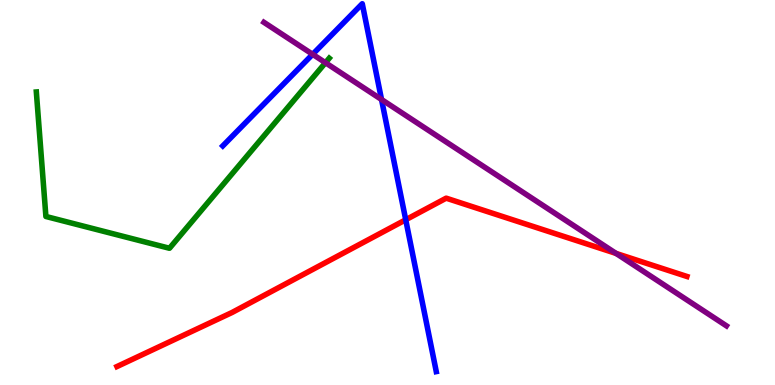[{'lines': ['blue', 'red'], 'intersections': [{'x': 5.24, 'y': 4.29}]}, {'lines': ['green', 'red'], 'intersections': []}, {'lines': ['purple', 'red'], 'intersections': [{'x': 7.95, 'y': 3.42}]}, {'lines': ['blue', 'green'], 'intersections': []}, {'lines': ['blue', 'purple'], 'intersections': [{'x': 4.03, 'y': 8.59}, {'x': 4.92, 'y': 7.42}]}, {'lines': ['green', 'purple'], 'intersections': [{'x': 4.2, 'y': 8.37}]}]